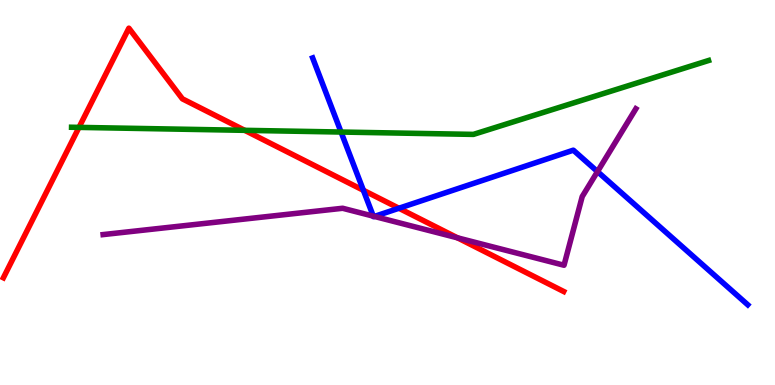[{'lines': ['blue', 'red'], 'intersections': [{'x': 4.69, 'y': 5.06}, {'x': 5.15, 'y': 4.59}]}, {'lines': ['green', 'red'], 'intersections': [{'x': 1.02, 'y': 6.69}, {'x': 3.16, 'y': 6.61}]}, {'lines': ['purple', 'red'], 'intersections': [{'x': 5.9, 'y': 3.82}]}, {'lines': ['blue', 'green'], 'intersections': [{'x': 4.4, 'y': 6.57}]}, {'lines': ['blue', 'purple'], 'intersections': [{'x': 4.82, 'y': 4.39}, {'x': 4.83, 'y': 4.38}, {'x': 7.71, 'y': 5.54}]}, {'lines': ['green', 'purple'], 'intersections': []}]